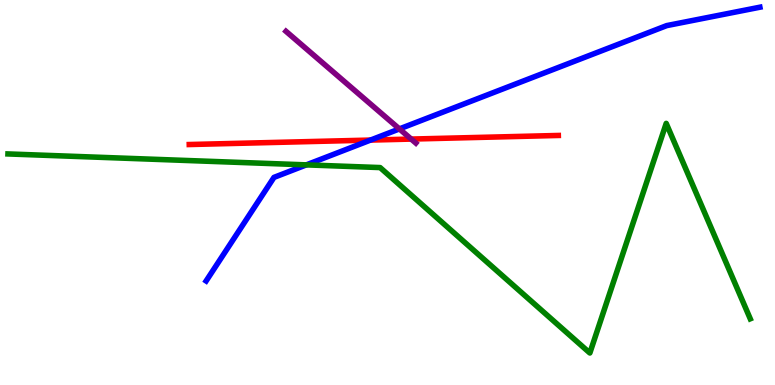[{'lines': ['blue', 'red'], 'intersections': [{'x': 4.78, 'y': 6.36}]}, {'lines': ['green', 'red'], 'intersections': []}, {'lines': ['purple', 'red'], 'intersections': [{'x': 5.31, 'y': 6.39}]}, {'lines': ['blue', 'green'], 'intersections': [{'x': 3.95, 'y': 5.72}]}, {'lines': ['blue', 'purple'], 'intersections': [{'x': 5.15, 'y': 6.65}]}, {'lines': ['green', 'purple'], 'intersections': []}]